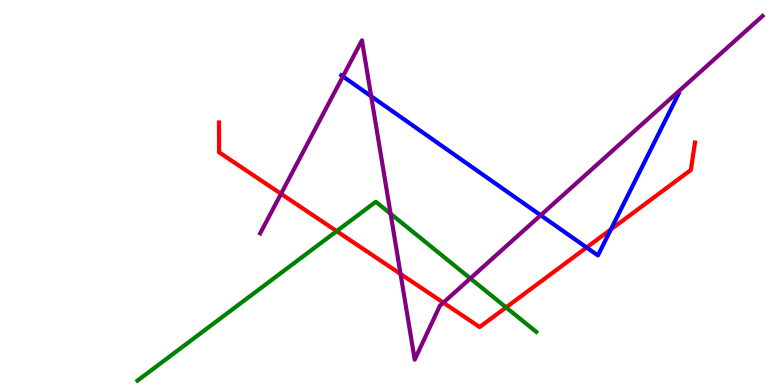[{'lines': ['blue', 'red'], 'intersections': [{'x': 7.57, 'y': 3.57}, {'x': 7.88, 'y': 4.04}]}, {'lines': ['green', 'red'], 'intersections': [{'x': 4.34, 'y': 4.0}, {'x': 6.53, 'y': 2.02}]}, {'lines': ['purple', 'red'], 'intersections': [{'x': 3.63, 'y': 4.97}, {'x': 5.17, 'y': 2.88}, {'x': 5.72, 'y': 2.14}]}, {'lines': ['blue', 'green'], 'intersections': []}, {'lines': ['blue', 'purple'], 'intersections': [{'x': 4.42, 'y': 8.01}, {'x': 4.79, 'y': 7.5}, {'x': 6.98, 'y': 4.41}]}, {'lines': ['green', 'purple'], 'intersections': [{'x': 5.04, 'y': 4.45}, {'x': 6.07, 'y': 2.77}]}]